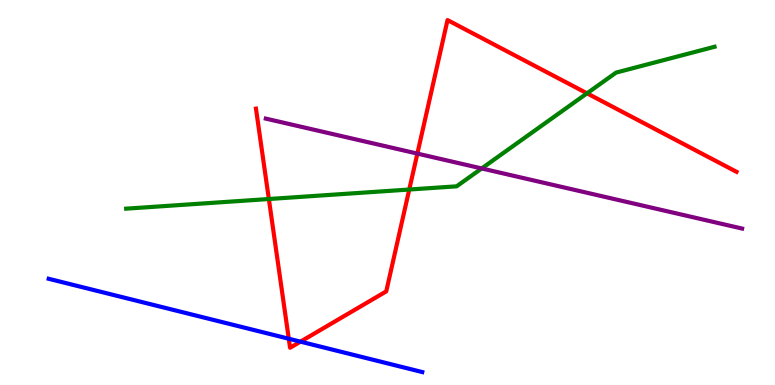[{'lines': ['blue', 'red'], 'intersections': [{'x': 3.73, 'y': 1.2}, {'x': 3.88, 'y': 1.13}]}, {'lines': ['green', 'red'], 'intersections': [{'x': 3.47, 'y': 4.83}, {'x': 5.28, 'y': 5.08}, {'x': 7.57, 'y': 7.58}]}, {'lines': ['purple', 'red'], 'intersections': [{'x': 5.39, 'y': 6.01}]}, {'lines': ['blue', 'green'], 'intersections': []}, {'lines': ['blue', 'purple'], 'intersections': []}, {'lines': ['green', 'purple'], 'intersections': [{'x': 6.22, 'y': 5.62}]}]